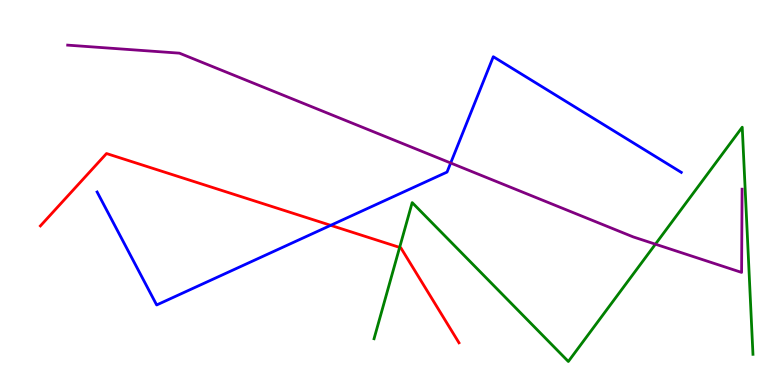[{'lines': ['blue', 'red'], 'intersections': [{'x': 4.27, 'y': 4.15}]}, {'lines': ['green', 'red'], 'intersections': [{'x': 5.16, 'y': 3.57}]}, {'lines': ['purple', 'red'], 'intersections': []}, {'lines': ['blue', 'green'], 'intersections': []}, {'lines': ['blue', 'purple'], 'intersections': [{'x': 5.82, 'y': 5.77}]}, {'lines': ['green', 'purple'], 'intersections': [{'x': 8.46, 'y': 3.66}]}]